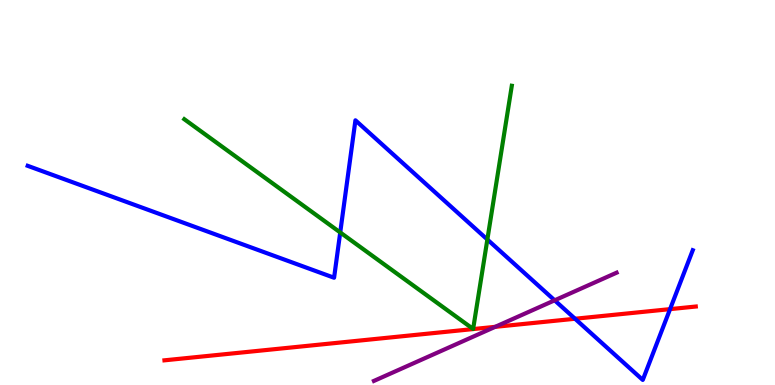[{'lines': ['blue', 'red'], 'intersections': [{'x': 7.42, 'y': 1.72}, {'x': 8.65, 'y': 1.97}]}, {'lines': ['green', 'red'], 'intersections': []}, {'lines': ['purple', 'red'], 'intersections': [{'x': 6.39, 'y': 1.51}]}, {'lines': ['blue', 'green'], 'intersections': [{'x': 4.39, 'y': 3.96}, {'x': 6.29, 'y': 3.78}]}, {'lines': ['blue', 'purple'], 'intersections': [{'x': 7.16, 'y': 2.2}]}, {'lines': ['green', 'purple'], 'intersections': []}]